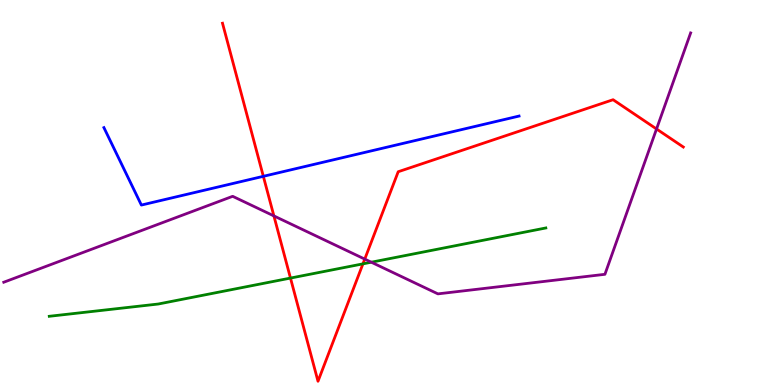[{'lines': ['blue', 'red'], 'intersections': [{'x': 3.4, 'y': 5.42}]}, {'lines': ['green', 'red'], 'intersections': [{'x': 3.75, 'y': 2.78}, {'x': 4.68, 'y': 3.15}]}, {'lines': ['purple', 'red'], 'intersections': [{'x': 3.53, 'y': 4.39}, {'x': 4.71, 'y': 3.27}, {'x': 8.47, 'y': 6.65}]}, {'lines': ['blue', 'green'], 'intersections': []}, {'lines': ['blue', 'purple'], 'intersections': []}, {'lines': ['green', 'purple'], 'intersections': [{'x': 4.79, 'y': 3.19}]}]